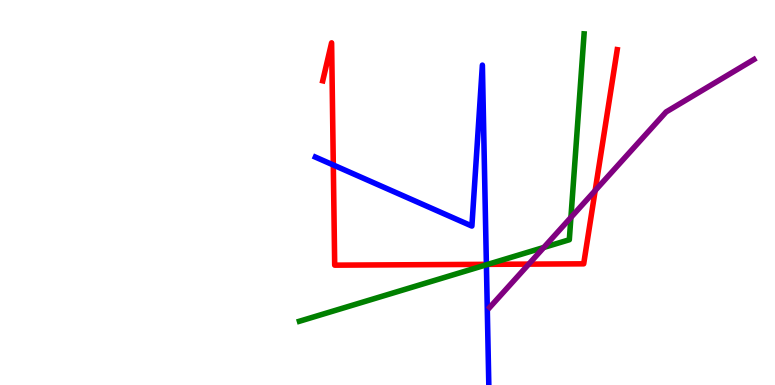[{'lines': ['blue', 'red'], 'intersections': [{'x': 4.3, 'y': 5.71}, {'x': 6.28, 'y': 3.13}]}, {'lines': ['green', 'red'], 'intersections': [{'x': 6.3, 'y': 3.13}]}, {'lines': ['purple', 'red'], 'intersections': [{'x': 6.82, 'y': 3.14}, {'x': 7.68, 'y': 5.05}]}, {'lines': ['blue', 'green'], 'intersections': [{'x': 6.28, 'y': 3.12}]}, {'lines': ['blue', 'purple'], 'intersections': []}, {'lines': ['green', 'purple'], 'intersections': [{'x': 7.02, 'y': 3.57}, {'x': 7.37, 'y': 4.35}]}]